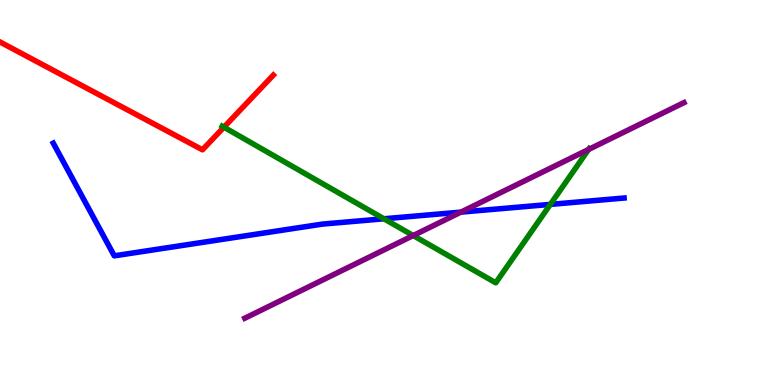[{'lines': ['blue', 'red'], 'intersections': []}, {'lines': ['green', 'red'], 'intersections': [{'x': 2.89, 'y': 6.7}]}, {'lines': ['purple', 'red'], 'intersections': []}, {'lines': ['blue', 'green'], 'intersections': [{'x': 4.95, 'y': 4.32}, {'x': 7.1, 'y': 4.69}]}, {'lines': ['blue', 'purple'], 'intersections': [{'x': 5.95, 'y': 4.49}]}, {'lines': ['green', 'purple'], 'intersections': [{'x': 5.33, 'y': 3.88}, {'x': 7.59, 'y': 6.12}]}]